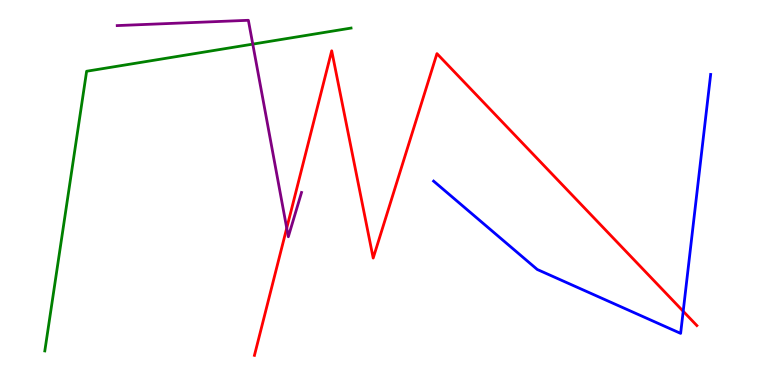[{'lines': ['blue', 'red'], 'intersections': [{'x': 8.82, 'y': 1.92}]}, {'lines': ['green', 'red'], 'intersections': []}, {'lines': ['purple', 'red'], 'intersections': [{'x': 3.7, 'y': 4.07}]}, {'lines': ['blue', 'green'], 'intersections': []}, {'lines': ['blue', 'purple'], 'intersections': []}, {'lines': ['green', 'purple'], 'intersections': [{'x': 3.26, 'y': 8.85}]}]